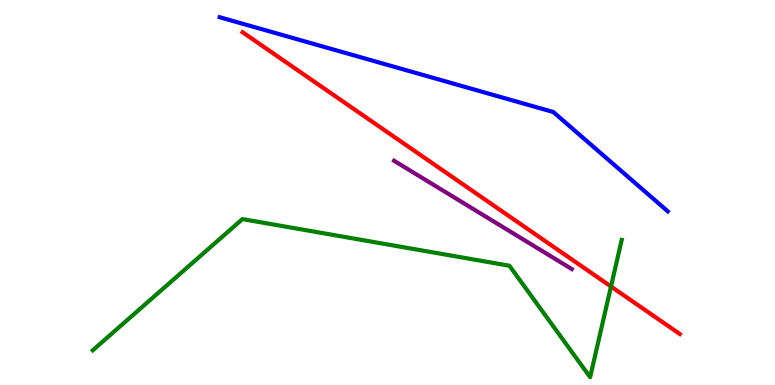[{'lines': ['blue', 'red'], 'intersections': []}, {'lines': ['green', 'red'], 'intersections': [{'x': 7.88, 'y': 2.56}]}, {'lines': ['purple', 'red'], 'intersections': []}, {'lines': ['blue', 'green'], 'intersections': []}, {'lines': ['blue', 'purple'], 'intersections': []}, {'lines': ['green', 'purple'], 'intersections': []}]